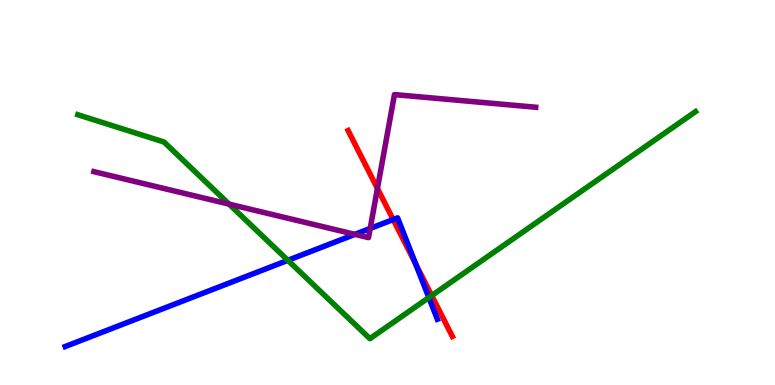[{'lines': ['blue', 'red'], 'intersections': [{'x': 5.07, 'y': 4.3}, {'x': 5.36, 'y': 3.14}]}, {'lines': ['green', 'red'], 'intersections': [{'x': 5.57, 'y': 2.32}]}, {'lines': ['purple', 'red'], 'intersections': [{'x': 4.87, 'y': 5.1}]}, {'lines': ['blue', 'green'], 'intersections': [{'x': 3.71, 'y': 3.24}, {'x': 5.53, 'y': 2.27}]}, {'lines': ['blue', 'purple'], 'intersections': [{'x': 4.58, 'y': 3.91}, {'x': 4.78, 'y': 4.07}]}, {'lines': ['green', 'purple'], 'intersections': [{'x': 2.96, 'y': 4.7}]}]